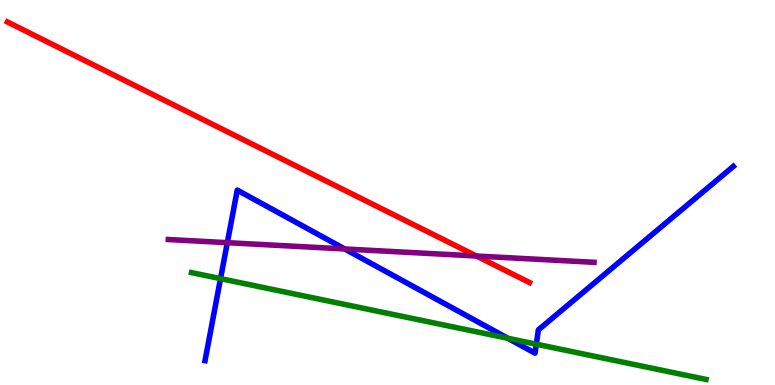[{'lines': ['blue', 'red'], 'intersections': []}, {'lines': ['green', 'red'], 'intersections': []}, {'lines': ['purple', 'red'], 'intersections': [{'x': 6.15, 'y': 3.35}]}, {'lines': ['blue', 'green'], 'intersections': [{'x': 2.85, 'y': 2.76}, {'x': 6.55, 'y': 1.21}, {'x': 6.92, 'y': 1.06}]}, {'lines': ['blue', 'purple'], 'intersections': [{'x': 2.93, 'y': 3.7}, {'x': 4.45, 'y': 3.53}]}, {'lines': ['green', 'purple'], 'intersections': []}]